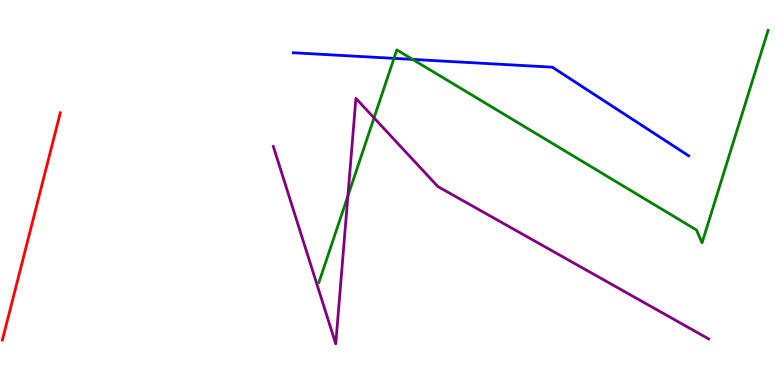[{'lines': ['blue', 'red'], 'intersections': []}, {'lines': ['green', 'red'], 'intersections': []}, {'lines': ['purple', 'red'], 'intersections': []}, {'lines': ['blue', 'green'], 'intersections': [{'x': 5.08, 'y': 8.48}, {'x': 5.32, 'y': 8.46}]}, {'lines': ['blue', 'purple'], 'intersections': []}, {'lines': ['green', 'purple'], 'intersections': [{'x': 4.49, 'y': 4.91}, {'x': 4.83, 'y': 6.94}]}]